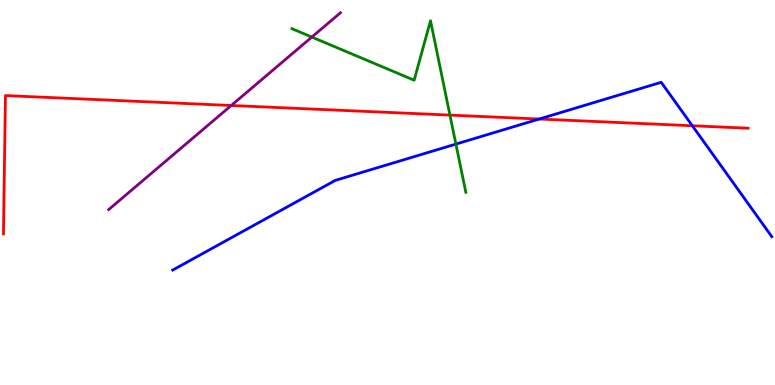[{'lines': ['blue', 'red'], 'intersections': [{'x': 6.96, 'y': 6.91}, {'x': 8.93, 'y': 6.73}]}, {'lines': ['green', 'red'], 'intersections': [{'x': 5.81, 'y': 7.01}]}, {'lines': ['purple', 'red'], 'intersections': [{'x': 2.98, 'y': 7.26}]}, {'lines': ['blue', 'green'], 'intersections': [{'x': 5.88, 'y': 6.26}]}, {'lines': ['blue', 'purple'], 'intersections': []}, {'lines': ['green', 'purple'], 'intersections': [{'x': 4.02, 'y': 9.04}]}]